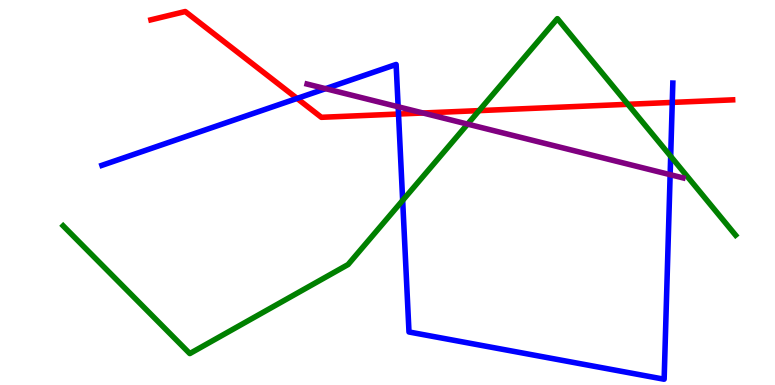[{'lines': ['blue', 'red'], 'intersections': [{'x': 3.83, 'y': 7.44}, {'x': 5.14, 'y': 7.04}, {'x': 8.67, 'y': 7.34}]}, {'lines': ['green', 'red'], 'intersections': [{'x': 6.18, 'y': 7.13}, {'x': 8.1, 'y': 7.29}]}, {'lines': ['purple', 'red'], 'intersections': [{'x': 5.46, 'y': 7.07}]}, {'lines': ['blue', 'green'], 'intersections': [{'x': 5.2, 'y': 4.79}, {'x': 8.65, 'y': 5.94}]}, {'lines': ['blue', 'purple'], 'intersections': [{'x': 4.2, 'y': 7.7}, {'x': 5.14, 'y': 7.23}, {'x': 8.65, 'y': 5.46}]}, {'lines': ['green', 'purple'], 'intersections': [{'x': 6.03, 'y': 6.78}]}]